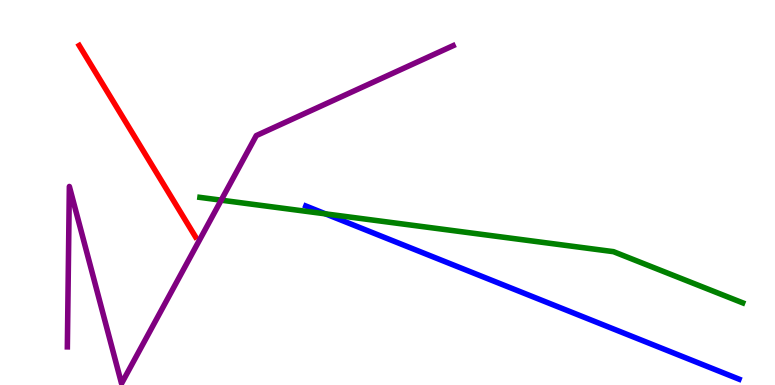[{'lines': ['blue', 'red'], 'intersections': []}, {'lines': ['green', 'red'], 'intersections': []}, {'lines': ['purple', 'red'], 'intersections': []}, {'lines': ['blue', 'green'], 'intersections': [{'x': 4.2, 'y': 4.45}]}, {'lines': ['blue', 'purple'], 'intersections': []}, {'lines': ['green', 'purple'], 'intersections': [{'x': 2.85, 'y': 4.8}]}]